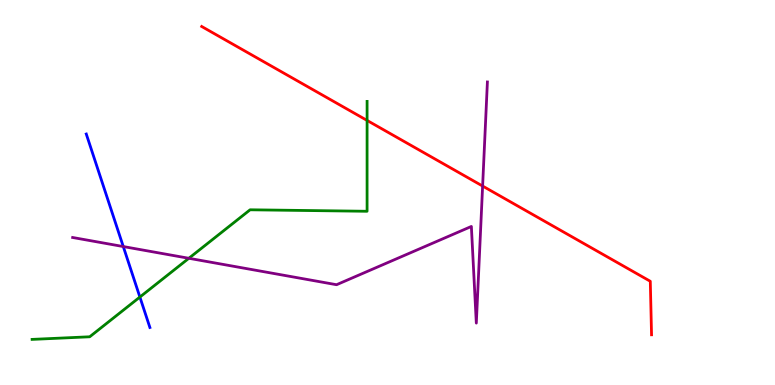[{'lines': ['blue', 'red'], 'intersections': []}, {'lines': ['green', 'red'], 'intersections': [{'x': 4.74, 'y': 6.87}]}, {'lines': ['purple', 'red'], 'intersections': [{'x': 6.23, 'y': 5.17}]}, {'lines': ['blue', 'green'], 'intersections': [{'x': 1.81, 'y': 2.28}]}, {'lines': ['blue', 'purple'], 'intersections': [{'x': 1.59, 'y': 3.6}]}, {'lines': ['green', 'purple'], 'intersections': [{'x': 2.44, 'y': 3.29}]}]